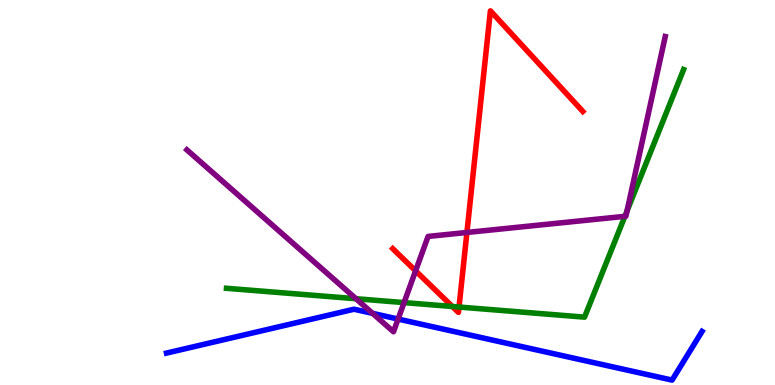[{'lines': ['blue', 'red'], 'intersections': []}, {'lines': ['green', 'red'], 'intersections': [{'x': 5.84, 'y': 2.04}, {'x': 5.92, 'y': 2.03}]}, {'lines': ['purple', 'red'], 'intersections': [{'x': 5.36, 'y': 2.97}, {'x': 6.02, 'y': 3.96}]}, {'lines': ['blue', 'green'], 'intersections': []}, {'lines': ['blue', 'purple'], 'intersections': [{'x': 4.81, 'y': 1.86}, {'x': 5.14, 'y': 1.71}]}, {'lines': ['green', 'purple'], 'intersections': [{'x': 4.59, 'y': 2.24}, {'x': 5.21, 'y': 2.14}, {'x': 8.06, 'y': 4.38}, {'x': 8.09, 'y': 4.52}]}]